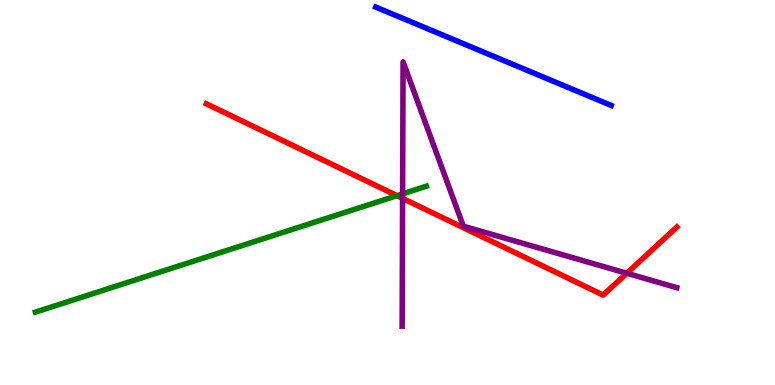[{'lines': ['blue', 'red'], 'intersections': []}, {'lines': ['green', 'red'], 'intersections': [{'x': 5.12, 'y': 4.92}]}, {'lines': ['purple', 'red'], 'intersections': [{'x': 5.19, 'y': 4.85}, {'x': 8.09, 'y': 2.9}]}, {'lines': ['blue', 'green'], 'intersections': []}, {'lines': ['blue', 'purple'], 'intersections': []}, {'lines': ['green', 'purple'], 'intersections': [{'x': 5.19, 'y': 4.96}]}]